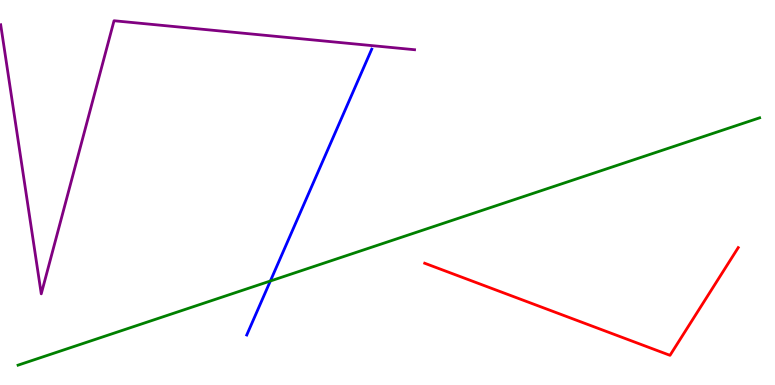[{'lines': ['blue', 'red'], 'intersections': []}, {'lines': ['green', 'red'], 'intersections': []}, {'lines': ['purple', 'red'], 'intersections': []}, {'lines': ['blue', 'green'], 'intersections': [{'x': 3.49, 'y': 2.7}]}, {'lines': ['blue', 'purple'], 'intersections': []}, {'lines': ['green', 'purple'], 'intersections': []}]